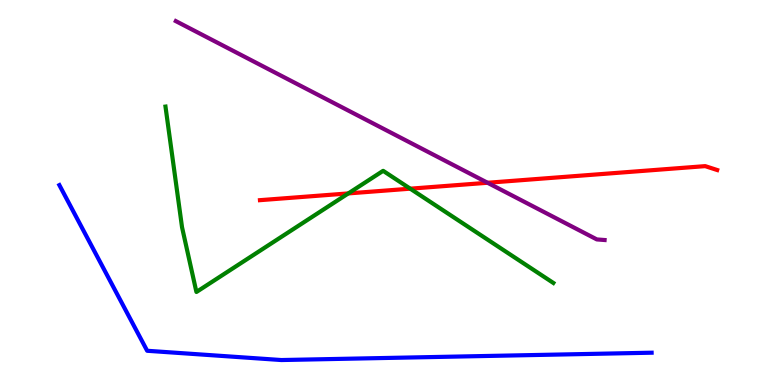[{'lines': ['blue', 'red'], 'intersections': []}, {'lines': ['green', 'red'], 'intersections': [{'x': 4.49, 'y': 4.98}, {'x': 5.29, 'y': 5.1}]}, {'lines': ['purple', 'red'], 'intersections': [{'x': 6.29, 'y': 5.25}]}, {'lines': ['blue', 'green'], 'intersections': []}, {'lines': ['blue', 'purple'], 'intersections': []}, {'lines': ['green', 'purple'], 'intersections': []}]